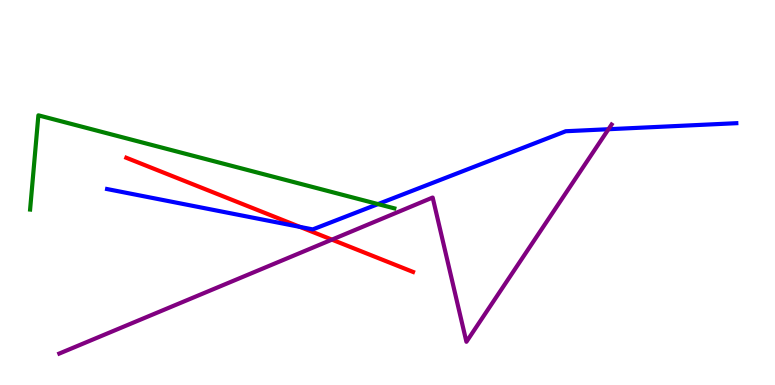[{'lines': ['blue', 'red'], 'intersections': [{'x': 3.87, 'y': 4.11}]}, {'lines': ['green', 'red'], 'intersections': []}, {'lines': ['purple', 'red'], 'intersections': [{'x': 4.28, 'y': 3.78}]}, {'lines': ['blue', 'green'], 'intersections': [{'x': 4.88, 'y': 4.7}]}, {'lines': ['blue', 'purple'], 'intersections': [{'x': 7.85, 'y': 6.64}]}, {'lines': ['green', 'purple'], 'intersections': []}]